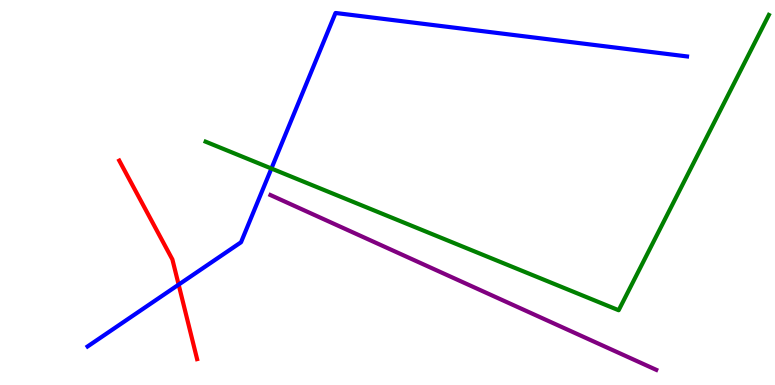[{'lines': ['blue', 'red'], 'intersections': [{'x': 2.3, 'y': 2.61}]}, {'lines': ['green', 'red'], 'intersections': []}, {'lines': ['purple', 'red'], 'intersections': []}, {'lines': ['blue', 'green'], 'intersections': [{'x': 3.5, 'y': 5.62}]}, {'lines': ['blue', 'purple'], 'intersections': []}, {'lines': ['green', 'purple'], 'intersections': []}]